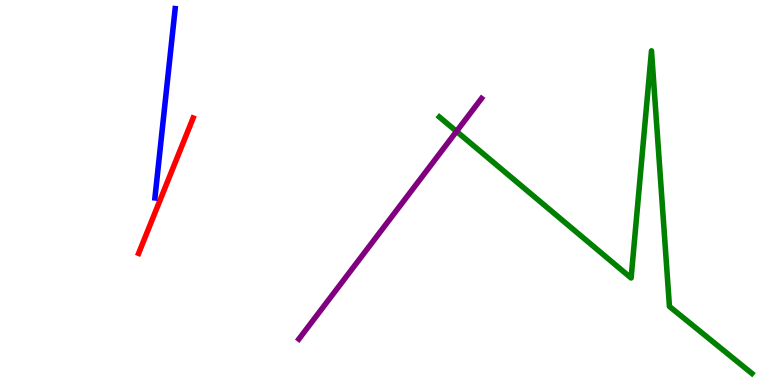[{'lines': ['blue', 'red'], 'intersections': []}, {'lines': ['green', 'red'], 'intersections': []}, {'lines': ['purple', 'red'], 'intersections': []}, {'lines': ['blue', 'green'], 'intersections': []}, {'lines': ['blue', 'purple'], 'intersections': []}, {'lines': ['green', 'purple'], 'intersections': [{'x': 5.89, 'y': 6.59}]}]